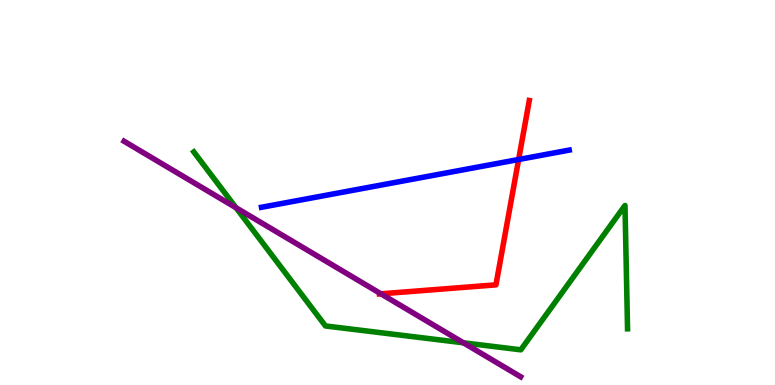[{'lines': ['blue', 'red'], 'intersections': [{'x': 6.69, 'y': 5.86}]}, {'lines': ['green', 'red'], 'intersections': []}, {'lines': ['purple', 'red'], 'intersections': [{'x': 4.92, 'y': 2.37}]}, {'lines': ['blue', 'green'], 'intersections': []}, {'lines': ['blue', 'purple'], 'intersections': []}, {'lines': ['green', 'purple'], 'intersections': [{'x': 3.05, 'y': 4.6}, {'x': 5.98, 'y': 1.1}]}]